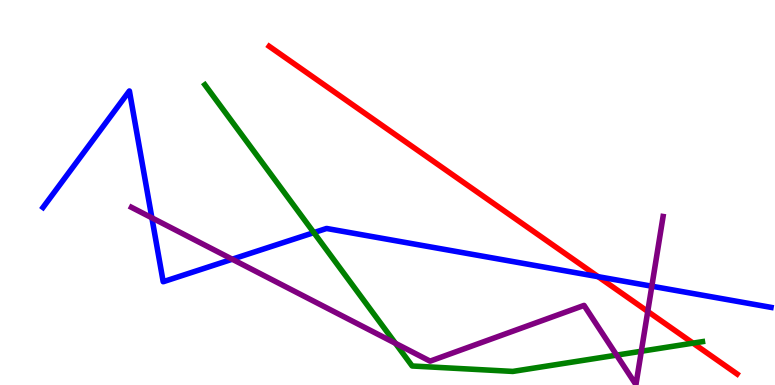[{'lines': ['blue', 'red'], 'intersections': [{'x': 7.72, 'y': 2.81}]}, {'lines': ['green', 'red'], 'intersections': [{'x': 8.94, 'y': 1.09}]}, {'lines': ['purple', 'red'], 'intersections': [{'x': 8.36, 'y': 1.91}]}, {'lines': ['blue', 'green'], 'intersections': [{'x': 4.05, 'y': 3.96}]}, {'lines': ['blue', 'purple'], 'intersections': [{'x': 1.96, 'y': 4.34}, {'x': 3.0, 'y': 3.27}, {'x': 8.41, 'y': 2.57}]}, {'lines': ['green', 'purple'], 'intersections': [{'x': 5.1, 'y': 1.08}, {'x': 7.96, 'y': 0.776}, {'x': 8.28, 'y': 0.877}]}]